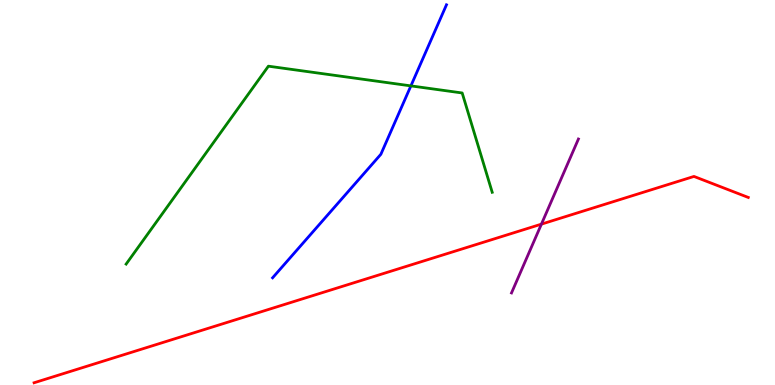[{'lines': ['blue', 'red'], 'intersections': []}, {'lines': ['green', 'red'], 'intersections': []}, {'lines': ['purple', 'red'], 'intersections': [{'x': 6.99, 'y': 4.18}]}, {'lines': ['blue', 'green'], 'intersections': [{'x': 5.3, 'y': 7.77}]}, {'lines': ['blue', 'purple'], 'intersections': []}, {'lines': ['green', 'purple'], 'intersections': []}]